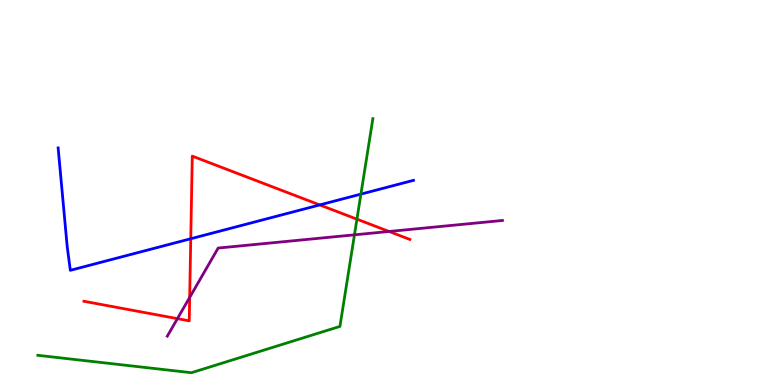[{'lines': ['blue', 'red'], 'intersections': [{'x': 2.46, 'y': 3.8}, {'x': 4.13, 'y': 4.68}]}, {'lines': ['green', 'red'], 'intersections': [{'x': 4.61, 'y': 4.31}]}, {'lines': ['purple', 'red'], 'intersections': [{'x': 2.29, 'y': 1.72}, {'x': 2.45, 'y': 2.28}, {'x': 5.02, 'y': 3.99}]}, {'lines': ['blue', 'green'], 'intersections': [{'x': 4.66, 'y': 4.96}]}, {'lines': ['blue', 'purple'], 'intersections': []}, {'lines': ['green', 'purple'], 'intersections': [{'x': 4.57, 'y': 3.9}]}]